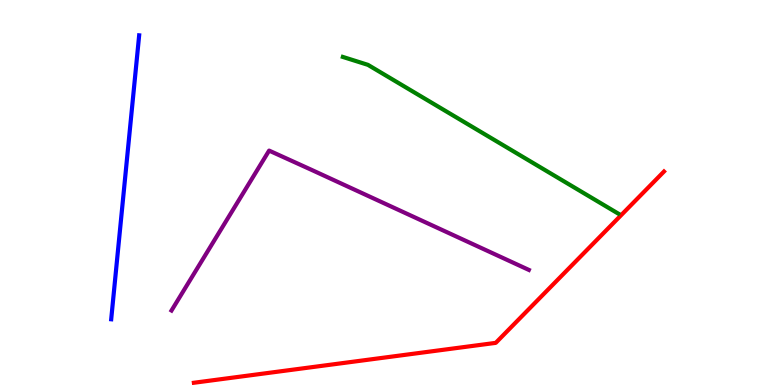[{'lines': ['blue', 'red'], 'intersections': []}, {'lines': ['green', 'red'], 'intersections': []}, {'lines': ['purple', 'red'], 'intersections': []}, {'lines': ['blue', 'green'], 'intersections': []}, {'lines': ['blue', 'purple'], 'intersections': []}, {'lines': ['green', 'purple'], 'intersections': []}]